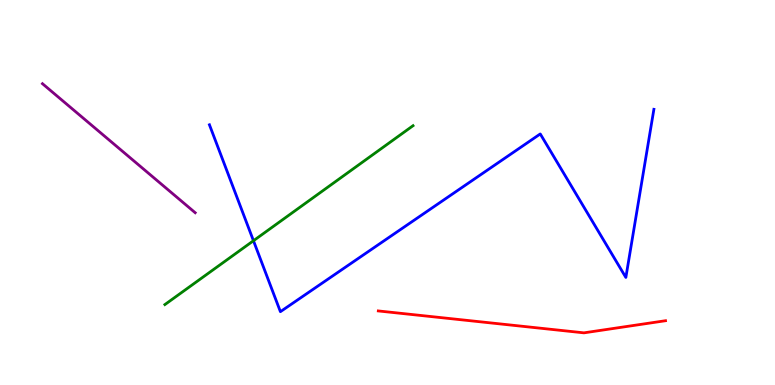[{'lines': ['blue', 'red'], 'intersections': []}, {'lines': ['green', 'red'], 'intersections': []}, {'lines': ['purple', 'red'], 'intersections': []}, {'lines': ['blue', 'green'], 'intersections': [{'x': 3.27, 'y': 3.75}]}, {'lines': ['blue', 'purple'], 'intersections': []}, {'lines': ['green', 'purple'], 'intersections': []}]